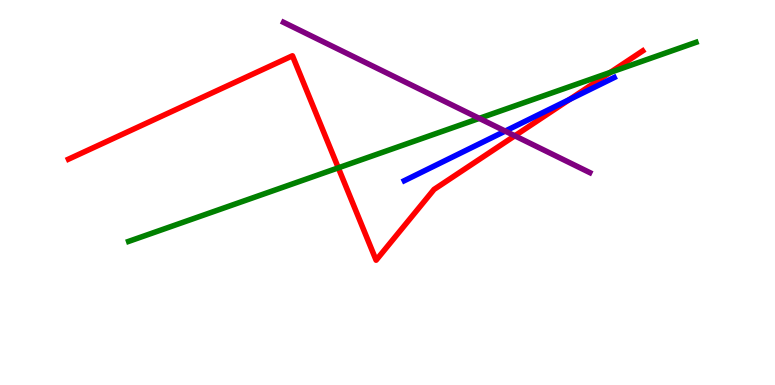[{'lines': ['blue', 'red'], 'intersections': [{'x': 7.35, 'y': 7.41}]}, {'lines': ['green', 'red'], 'intersections': [{'x': 4.37, 'y': 5.64}, {'x': 7.87, 'y': 8.12}]}, {'lines': ['purple', 'red'], 'intersections': [{'x': 6.64, 'y': 6.47}]}, {'lines': ['blue', 'green'], 'intersections': []}, {'lines': ['blue', 'purple'], 'intersections': [{'x': 6.52, 'y': 6.59}]}, {'lines': ['green', 'purple'], 'intersections': [{'x': 6.18, 'y': 6.93}]}]